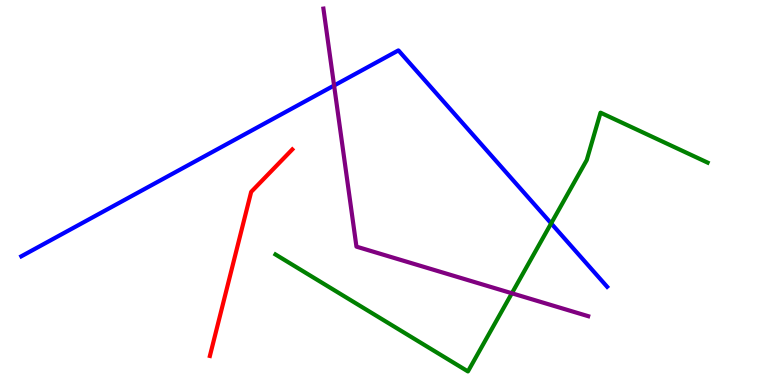[{'lines': ['blue', 'red'], 'intersections': []}, {'lines': ['green', 'red'], 'intersections': []}, {'lines': ['purple', 'red'], 'intersections': []}, {'lines': ['blue', 'green'], 'intersections': [{'x': 7.11, 'y': 4.2}]}, {'lines': ['blue', 'purple'], 'intersections': [{'x': 4.31, 'y': 7.78}]}, {'lines': ['green', 'purple'], 'intersections': [{'x': 6.6, 'y': 2.38}]}]